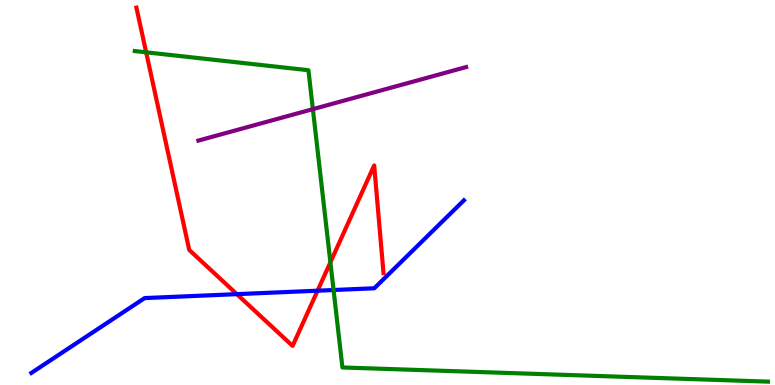[{'lines': ['blue', 'red'], 'intersections': [{'x': 3.06, 'y': 2.36}, {'x': 4.1, 'y': 2.45}]}, {'lines': ['green', 'red'], 'intersections': [{'x': 1.89, 'y': 8.64}, {'x': 4.26, 'y': 3.19}]}, {'lines': ['purple', 'red'], 'intersections': []}, {'lines': ['blue', 'green'], 'intersections': [{'x': 4.3, 'y': 2.47}]}, {'lines': ['blue', 'purple'], 'intersections': []}, {'lines': ['green', 'purple'], 'intersections': [{'x': 4.04, 'y': 7.17}]}]